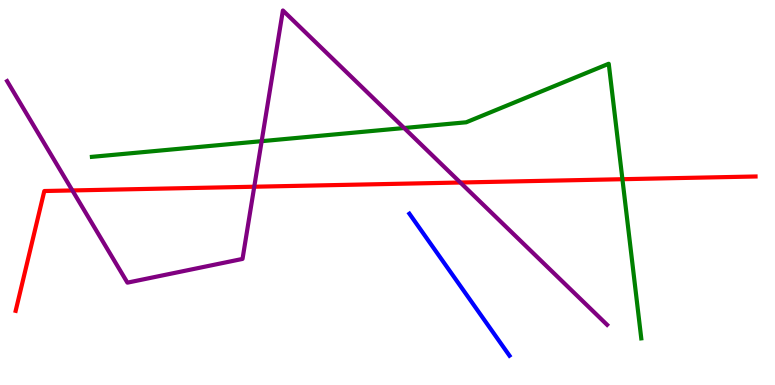[{'lines': ['blue', 'red'], 'intersections': []}, {'lines': ['green', 'red'], 'intersections': [{'x': 8.03, 'y': 5.35}]}, {'lines': ['purple', 'red'], 'intersections': [{'x': 0.934, 'y': 5.05}, {'x': 3.28, 'y': 5.15}, {'x': 5.94, 'y': 5.26}]}, {'lines': ['blue', 'green'], 'intersections': []}, {'lines': ['blue', 'purple'], 'intersections': []}, {'lines': ['green', 'purple'], 'intersections': [{'x': 3.38, 'y': 6.33}, {'x': 5.21, 'y': 6.67}]}]